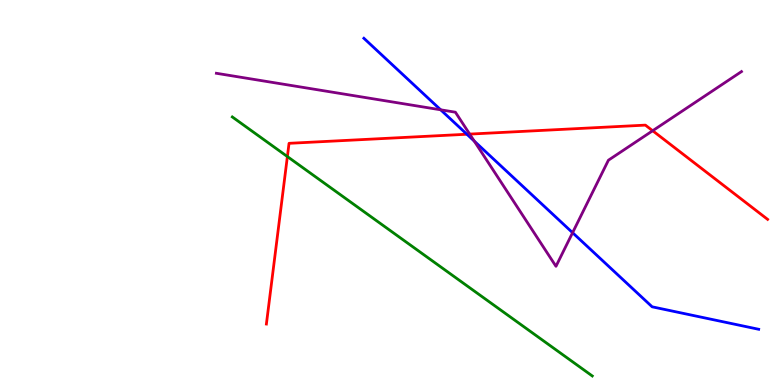[{'lines': ['blue', 'red'], 'intersections': [{'x': 6.02, 'y': 6.51}]}, {'lines': ['green', 'red'], 'intersections': [{'x': 3.71, 'y': 5.93}]}, {'lines': ['purple', 'red'], 'intersections': [{'x': 6.06, 'y': 6.52}, {'x': 8.42, 'y': 6.6}]}, {'lines': ['blue', 'green'], 'intersections': []}, {'lines': ['blue', 'purple'], 'intersections': [{'x': 5.69, 'y': 7.15}, {'x': 6.12, 'y': 6.34}, {'x': 7.39, 'y': 3.96}]}, {'lines': ['green', 'purple'], 'intersections': []}]